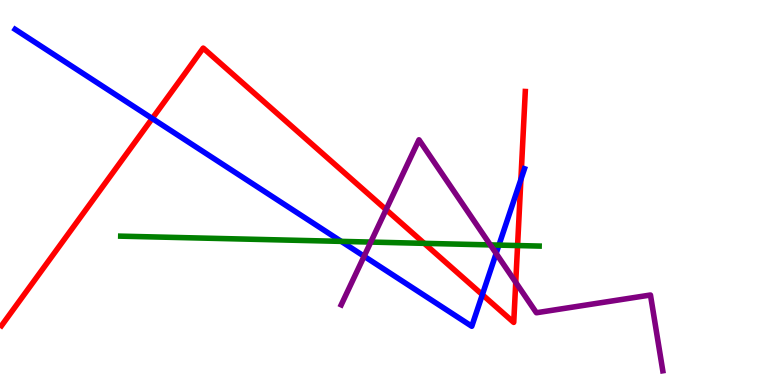[{'lines': ['blue', 'red'], 'intersections': [{'x': 1.96, 'y': 6.92}, {'x': 6.22, 'y': 2.35}, {'x': 6.72, 'y': 5.34}]}, {'lines': ['green', 'red'], 'intersections': [{'x': 5.47, 'y': 3.68}, {'x': 6.68, 'y': 3.62}]}, {'lines': ['purple', 'red'], 'intersections': [{'x': 4.98, 'y': 4.55}, {'x': 6.65, 'y': 2.67}]}, {'lines': ['blue', 'green'], 'intersections': [{'x': 4.4, 'y': 3.73}, {'x': 6.44, 'y': 3.63}]}, {'lines': ['blue', 'purple'], 'intersections': [{'x': 4.7, 'y': 3.34}, {'x': 6.4, 'y': 3.42}]}, {'lines': ['green', 'purple'], 'intersections': [{'x': 4.78, 'y': 3.71}, {'x': 6.33, 'y': 3.64}]}]